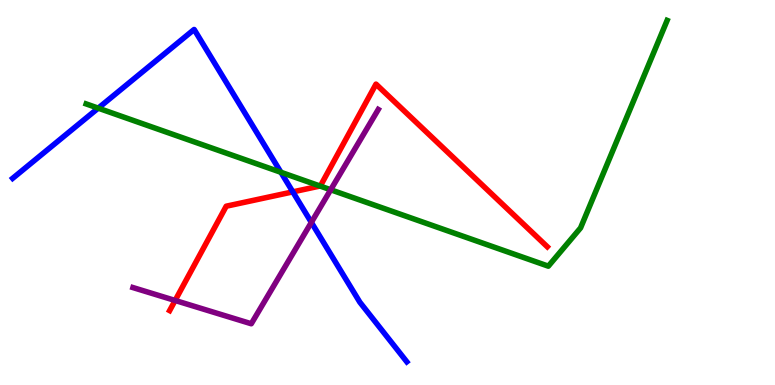[{'lines': ['blue', 'red'], 'intersections': [{'x': 3.78, 'y': 5.02}]}, {'lines': ['green', 'red'], 'intersections': [{'x': 4.13, 'y': 5.17}]}, {'lines': ['purple', 'red'], 'intersections': [{'x': 2.26, 'y': 2.2}]}, {'lines': ['blue', 'green'], 'intersections': [{'x': 1.27, 'y': 7.19}, {'x': 3.62, 'y': 5.52}]}, {'lines': ['blue', 'purple'], 'intersections': [{'x': 4.02, 'y': 4.22}]}, {'lines': ['green', 'purple'], 'intersections': [{'x': 4.27, 'y': 5.07}]}]